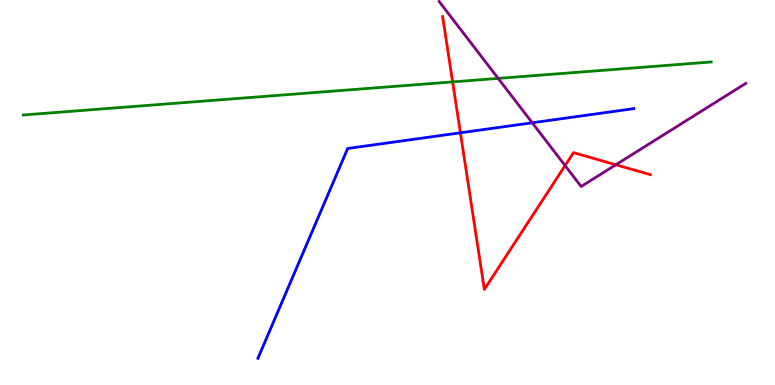[{'lines': ['blue', 'red'], 'intersections': [{'x': 5.94, 'y': 6.55}]}, {'lines': ['green', 'red'], 'intersections': [{'x': 5.84, 'y': 7.87}]}, {'lines': ['purple', 'red'], 'intersections': [{'x': 7.29, 'y': 5.7}, {'x': 7.95, 'y': 5.72}]}, {'lines': ['blue', 'green'], 'intersections': []}, {'lines': ['blue', 'purple'], 'intersections': [{'x': 6.87, 'y': 6.81}]}, {'lines': ['green', 'purple'], 'intersections': [{'x': 6.43, 'y': 7.96}]}]